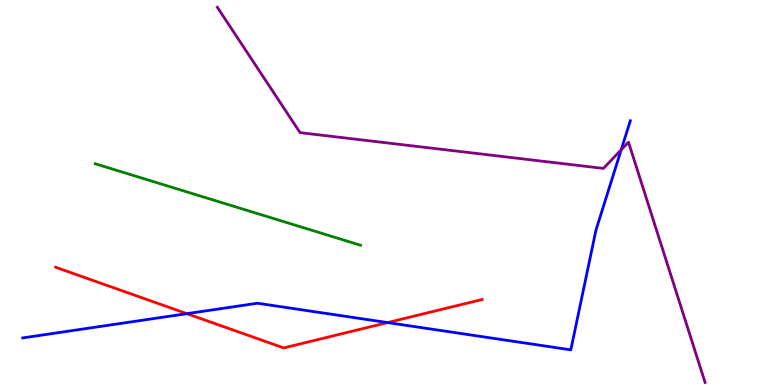[{'lines': ['blue', 'red'], 'intersections': [{'x': 2.41, 'y': 1.85}, {'x': 5.0, 'y': 1.62}]}, {'lines': ['green', 'red'], 'intersections': []}, {'lines': ['purple', 'red'], 'intersections': []}, {'lines': ['blue', 'green'], 'intersections': []}, {'lines': ['blue', 'purple'], 'intersections': [{'x': 8.02, 'y': 6.11}]}, {'lines': ['green', 'purple'], 'intersections': []}]